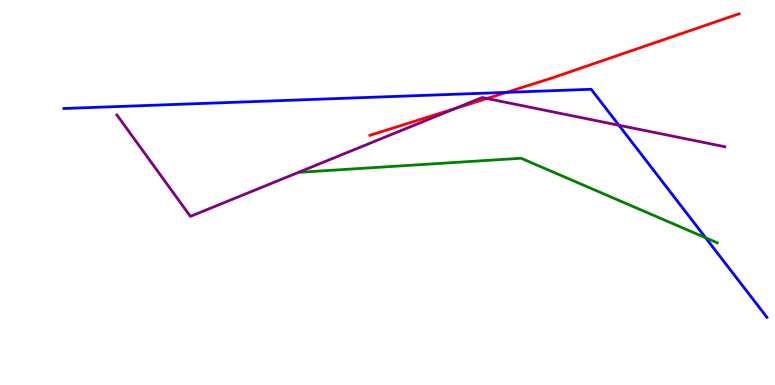[{'lines': ['blue', 'red'], 'intersections': [{'x': 6.53, 'y': 7.6}]}, {'lines': ['green', 'red'], 'intersections': []}, {'lines': ['purple', 'red'], 'intersections': [{'x': 5.88, 'y': 7.18}, {'x': 6.28, 'y': 7.44}]}, {'lines': ['blue', 'green'], 'intersections': [{'x': 9.1, 'y': 3.82}]}, {'lines': ['blue', 'purple'], 'intersections': [{'x': 7.99, 'y': 6.75}]}, {'lines': ['green', 'purple'], 'intersections': []}]